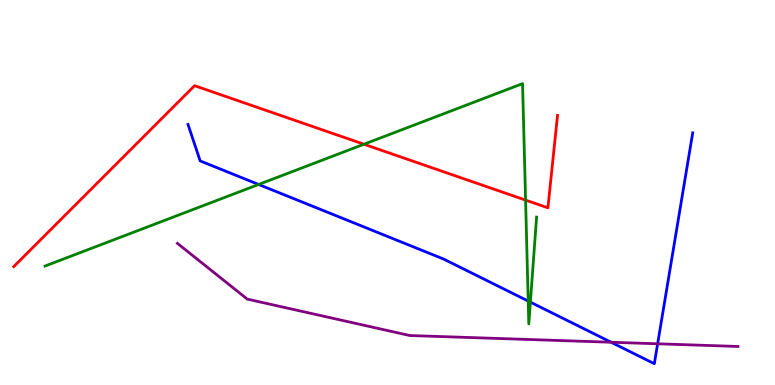[{'lines': ['blue', 'red'], 'intersections': []}, {'lines': ['green', 'red'], 'intersections': [{'x': 4.7, 'y': 6.25}, {'x': 6.78, 'y': 4.8}]}, {'lines': ['purple', 'red'], 'intersections': []}, {'lines': ['blue', 'green'], 'intersections': [{'x': 3.34, 'y': 5.21}, {'x': 6.82, 'y': 2.18}, {'x': 6.84, 'y': 2.15}]}, {'lines': ['blue', 'purple'], 'intersections': [{'x': 7.89, 'y': 1.11}, {'x': 8.49, 'y': 1.07}]}, {'lines': ['green', 'purple'], 'intersections': []}]